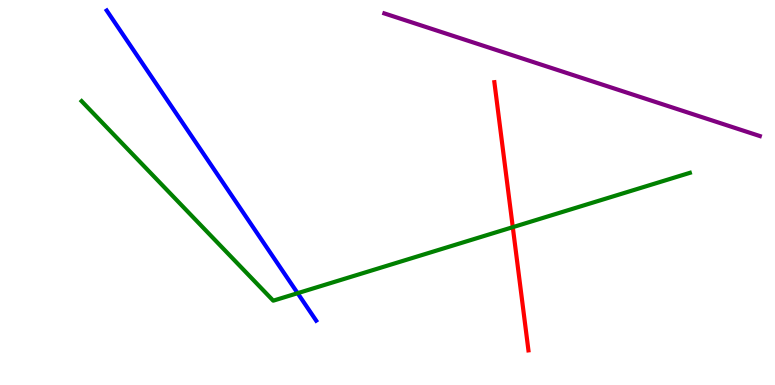[{'lines': ['blue', 'red'], 'intersections': []}, {'lines': ['green', 'red'], 'intersections': [{'x': 6.62, 'y': 4.1}]}, {'lines': ['purple', 'red'], 'intersections': []}, {'lines': ['blue', 'green'], 'intersections': [{'x': 3.84, 'y': 2.38}]}, {'lines': ['blue', 'purple'], 'intersections': []}, {'lines': ['green', 'purple'], 'intersections': []}]